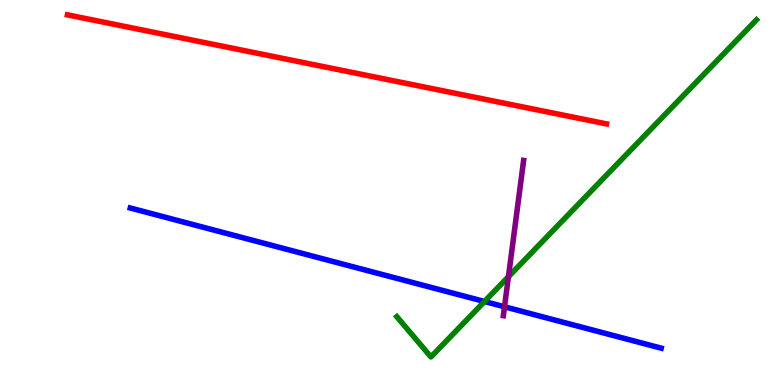[{'lines': ['blue', 'red'], 'intersections': []}, {'lines': ['green', 'red'], 'intersections': []}, {'lines': ['purple', 'red'], 'intersections': []}, {'lines': ['blue', 'green'], 'intersections': [{'x': 6.25, 'y': 2.17}]}, {'lines': ['blue', 'purple'], 'intersections': [{'x': 6.51, 'y': 2.03}]}, {'lines': ['green', 'purple'], 'intersections': [{'x': 6.56, 'y': 2.81}]}]